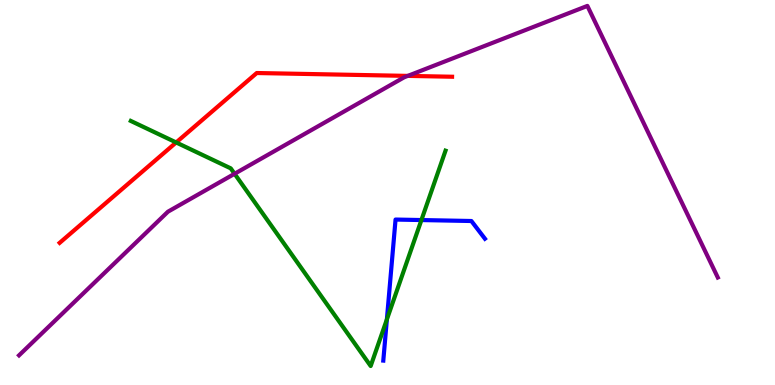[{'lines': ['blue', 'red'], 'intersections': []}, {'lines': ['green', 'red'], 'intersections': [{'x': 2.27, 'y': 6.3}]}, {'lines': ['purple', 'red'], 'intersections': [{'x': 5.26, 'y': 8.03}]}, {'lines': ['blue', 'green'], 'intersections': [{'x': 4.99, 'y': 1.7}, {'x': 5.44, 'y': 4.28}]}, {'lines': ['blue', 'purple'], 'intersections': []}, {'lines': ['green', 'purple'], 'intersections': [{'x': 3.03, 'y': 5.49}]}]